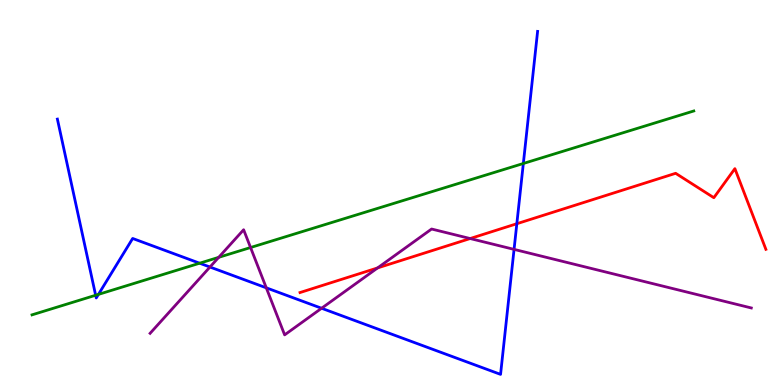[{'lines': ['blue', 'red'], 'intersections': [{'x': 6.67, 'y': 4.19}]}, {'lines': ['green', 'red'], 'intersections': []}, {'lines': ['purple', 'red'], 'intersections': [{'x': 4.87, 'y': 3.04}, {'x': 6.07, 'y': 3.8}]}, {'lines': ['blue', 'green'], 'intersections': [{'x': 1.23, 'y': 2.33}, {'x': 1.27, 'y': 2.35}, {'x': 2.58, 'y': 3.16}, {'x': 6.75, 'y': 5.75}]}, {'lines': ['blue', 'purple'], 'intersections': [{'x': 2.71, 'y': 3.06}, {'x': 3.44, 'y': 2.52}, {'x': 4.15, 'y': 1.99}, {'x': 6.63, 'y': 3.52}]}, {'lines': ['green', 'purple'], 'intersections': [{'x': 2.82, 'y': 3.32}, {'x': 3.23, 'y': 3.57}]}]